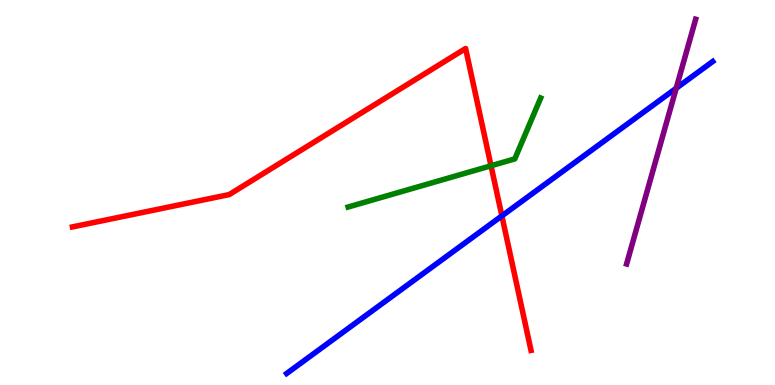[{'lines': ['blue', 'red'], 'intersections': [{'x': 6.48, 'y': 4.39}]}, {'lines': ['green', 'red'], 'intersections': [{'x': 6.34, 'y': 5.69}]}, {'lines': ['purple', 'red'], 'intersections': []}, {'lines': ['blue', 'green'], 'intersections': []}, {'lines': ['blue', 'purple'], 'intersections': [{'x': 8.73, 'y': 7.71}]}, {'lines': ['green', 'purple'], 'intersections': []}]